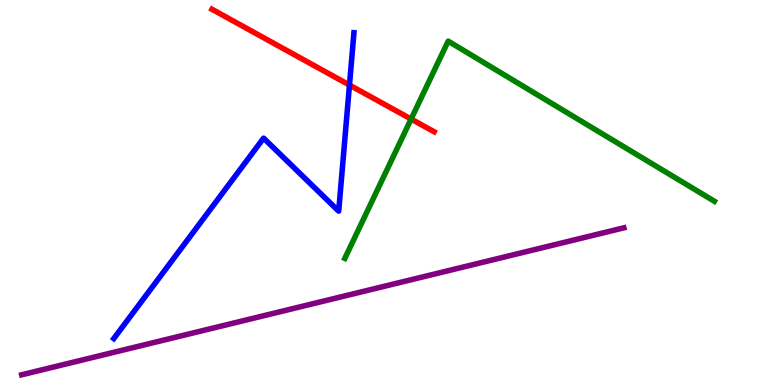[{'lines': ['blue', 'red'], 'intersections': [{'x': 4.51, 'y': 7.79}]}, {'lines': ['green', 'red'], 'intersections': [{'x': 5.3, 'y': 6.91}]}, {'lines': ['purple', 'red'], 'intersections': []}, {'lines': ['blue', 'green'], 'intersections': []}, {'lines': ['blue', 'purple'], 'intersections': []}, {'lines': ['green', 'purple'], 'intersections': []}]